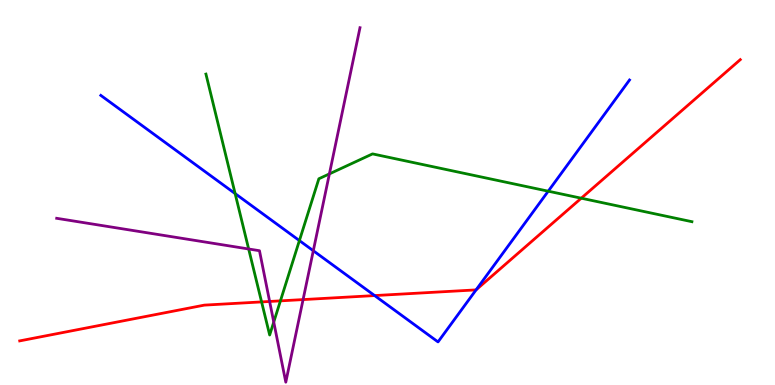[{'lines': ['blue', 'red'], 'intersections': [{'x': 4.83, 'y': 2.32}, {'x': 6.14, 'y': 2.47}]}, {'lines': ['green', 'red'], 'intersections': [{'x': 3.38, 'y': 2.16}, {'x': 3.62, 'y': 2.19}, {'x': 7.5, 'y': 4.85}]}, {'lines': ['purple', 'red'], 'intersections': [{'x': 3.48, 'y': 2.17}, {'x': 3.91, 'y': 2.22}]}, {'lines': ['blue', 'green'], 'intersections': [{'x': 3.03, 'y': 4.97}, {'x': 3.86, 'y': 3.75}, {'x': 7.07, 'y': 5.03}]}, {'lines': ['blue', 'purple'], 'intersections': [{'x': 4.04, 'y': 3.49}]}, {'lines': ['green', 'purple'], 'intersections': [{'x': 3.21, 'y': 3.53}, {'x': 3.53, 'y': 1.64}, {'x': 4.25, 'y': 5.48}]}]